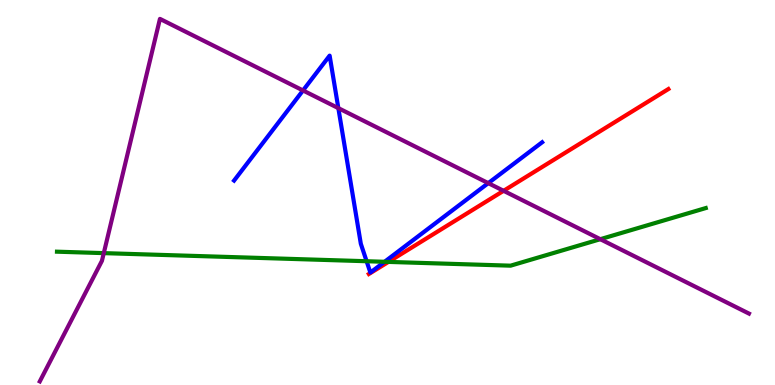[{'lines': ['blue', 'red'], 'intersections': []}, {'lines': ['green', 'red'], 'intersections': [{'x': 5.01, 'y': 3.2}]}, {'lines': ['purple', 'red'], 'intersections': [{'x': 6.5, 'y': 5.04}]}, {'lines': ['blue', 'green'], 'intersections': [{'x': 4.73, 'y': 3.21}, {'x': 4.96, 'y': 3.2}]}, {'lines': ['blue', 'purple'], 'intersections': [{'x': 3.91, 'y': 7.65}, {'x': 4.37, 'y': 7.19}, {'x': 6.3, 'y': 5.24}]}, {'lines': ['green', 'purple'], 'intersections': [{'x': 1.34, 'y': 3.43}, {'x': 7.75, 'y': 3.79}]}]